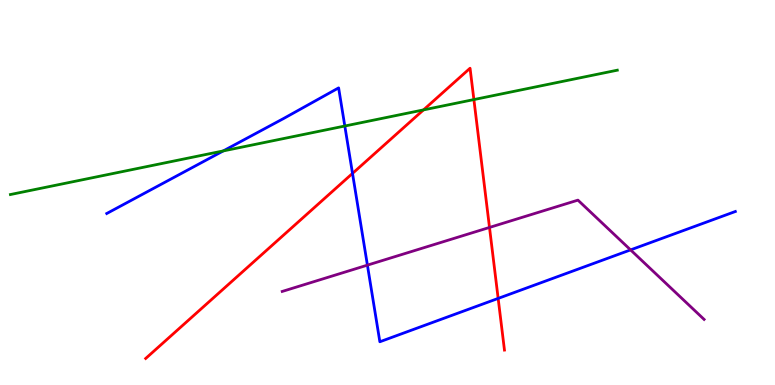[{'lines': ['blue', 'red'], 'intersections': [{'x': 4.55, 'y': 5.5}, {'x': 6.43, 'y': 2.25}]}, {'lines': ['green', 'red'], 'intersections': [{'x': 5.46, 'y': 7.15}, {'x': 6.11, 'y': 7.41}]}, {'lines': ['purple', 'red'], 'intersections': [{'x': 6.32, 'y': 4.09}]}, {'lines': ['blue', 'green'], 'intersections': [{'x': 2.88, 'y': 6.08}, {'x': 4.45, 'y': 6.73}]}, {'lines': ['blue', 'purple'], 'intersections': [{'x': 4.74, 'y': 3.11}, {'x': 8.14, 'y': 3.51}]}, {'lines': ['green', 'purple'], 'intersections': []}]